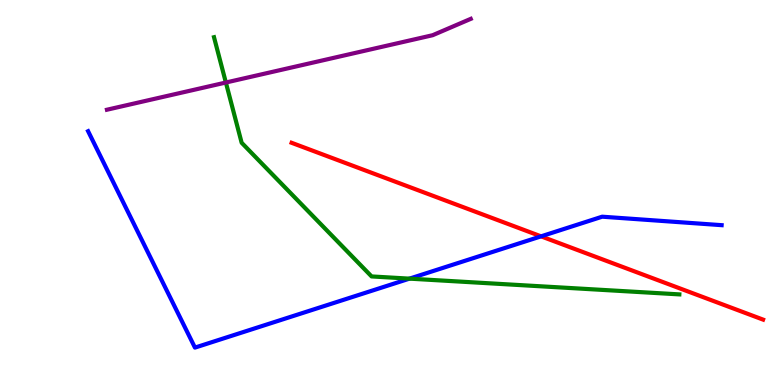[{'lines': ['blue', 'red'], 'intersections': [{'x': 6.98, 'y': 3.86}]}, {'lines': ['green', 'red'], 'intersections': []}, {'lines': ['purple', 'red'], 'intersections': []}, {'lines': ['blue', 'green'], 'intersections': [{'x': 5.28, 'y': 2.76}]}, {'lines': ['blue', 'purple'], 'intersections': []}, {'lines': ['green', 'purple'], 'intersections': [{'x': 2.91, 'y': 7.86}]}]